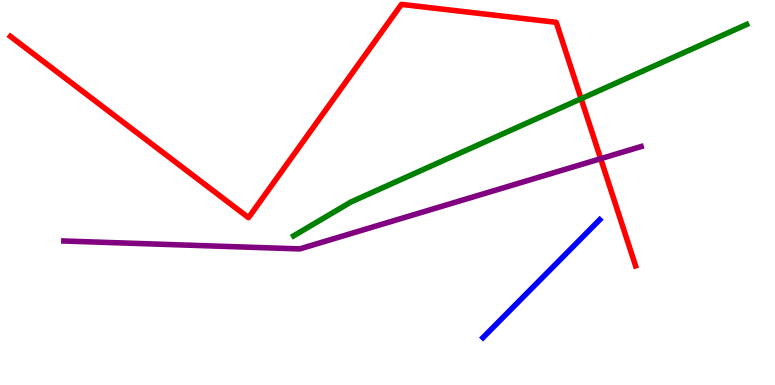[{'lines': ['blue', 'red'], 'intersections': []}, {'lines': ['green', 'red'], 'intersections': [{'x': 7.5, 'y': 7.44}]}, {'lines': ['purple', 'red'], 'intersections': [{'x': 7.75, 'y': 5.88}]}, {'lines': ['blue', 'green'], 'intersections': []}, {'lines': ['blue', 'purple'], 'intersections': []}, {'lines': ['green', 'purple'], 'intersections': []}]